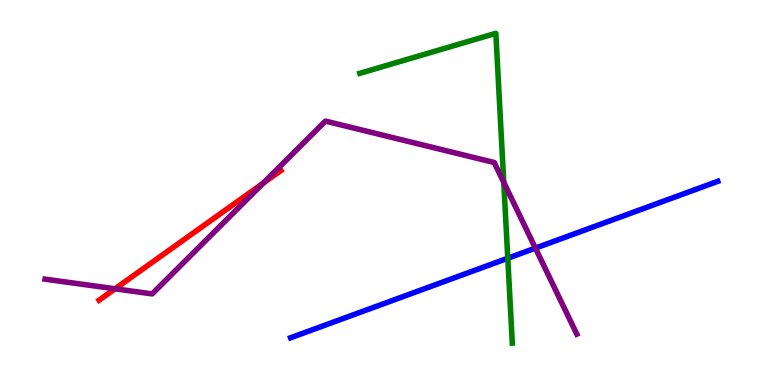[{'lines': ['blue', 'red'], 'intersections': []}, {'lines': ['green', 'red'], 'intersections': []}, {'lines': ['purple', 'red'], 'intersections': [{'x': 1.48, 'y': 2.5}, {'x': 3.4, 'y': 5.24}]}, {'lines': ['blue', 'green'], 'intersections': [{'x': 6.55, 'y': 3.29}]}, {'lines': ['blue', 'purple'], 'intersections': [{'x': 6.91, 'y': 3.56}]}, {'lines': ['green', 'purple'], 'intersections': [{'x': 6.5, 'y': 5.26}]}]